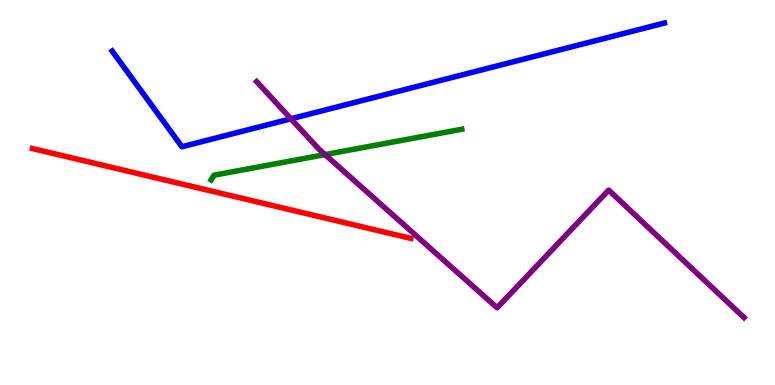[{'lines': ['blue', 'red'], 'intersections': []}, {'lines': ['green', 'red'], 'intersections': []}, {'lines': ['purple', 'red'], 'intersections': []}, {'lines': ['blue', 'green'], 'intersections': []}, {'lines': ['blue', 'purple'], 'intersections': [{'x': 3.75, 'y': 6.91}]}, {'lines': ['green', 'purple'], 'intersections': [{'x': 4.19, 'y': 5.98}]}]